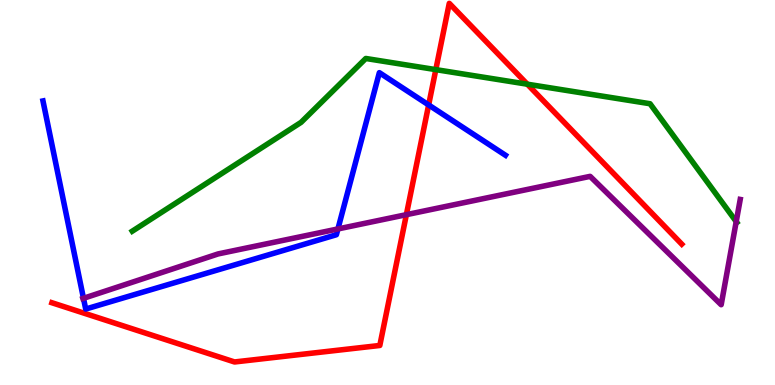[{'lines': ['blue', 'red'], 'intersections': [{'x': 5.53, 'y': 7.27}]}, {'lines': ['green', 'red'], 'intersections': [{'x': 5.62, 'y': 8.19}, {'x': 6.8, 'y': 7.81}]}, {'lines': ['purple', 'red'], 'intersections': [{'x': 5.24, 'y': 4.42}]}, {'lines': ['blue', 'green'], 'intersections': []}, {'lines': ['blue', 'purple'], 'intersections': [{'x': 1.08, 'y': 2.25}, {'x': 4.36, 'y': 4.05}]}, {'lines': ['green', 'purple'], 'intersections': [{'x': 9.5, 'y': 4.24}]}]